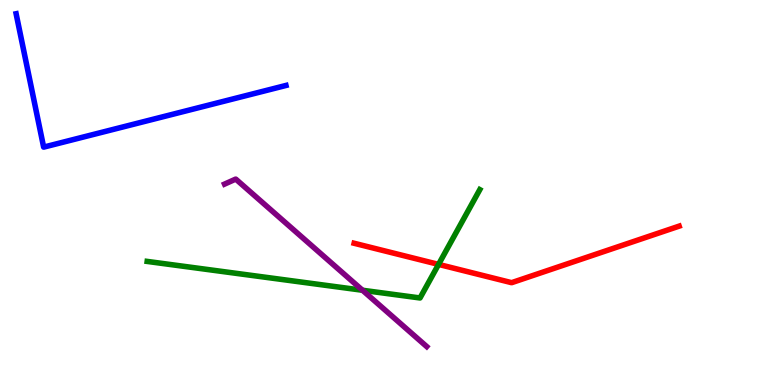[{'lines': ['blue', 'red'], 'intersections': []}, {'lines': ['green', 'red'], 'intersections': [{'x': 5.66, 'y': 3.13}]}, {'lines': ['purple', 'red'], 'intersections': []}, {'lines': ['blue', 'green'], 'intersections': []}, {'lines': ['blue', 'purple'], 'intersections': []}, {'lines': ['green', 'purple'], 'intersections': [{'x': 4.68, 'y': 2.46}]}]